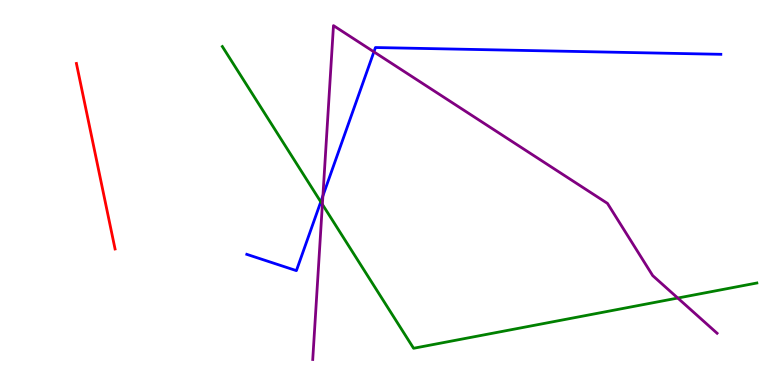[{'lines': ['blue', 'red'], 'intersections': []}, {'lines': ['green', 'red'], 'intersections': []}, {'lines': ['purple', 'red'], 'intersections': []}, {'lines': ['blue', 'green'], 'intersections': [{'x': 4.14, 'y': 4.76}]}, {'lines': ['blue', 'purple'], 'intersections': [{'x': 4.17, 'y': 4.91}, {'x': 4.82, 'y': 8.65}]}, {'lines': ['green', 'purple'], 'intersections': [{'x': 4.16, 'y': 4.69}, {'x': 8.75, 'y': 2.26}]}]